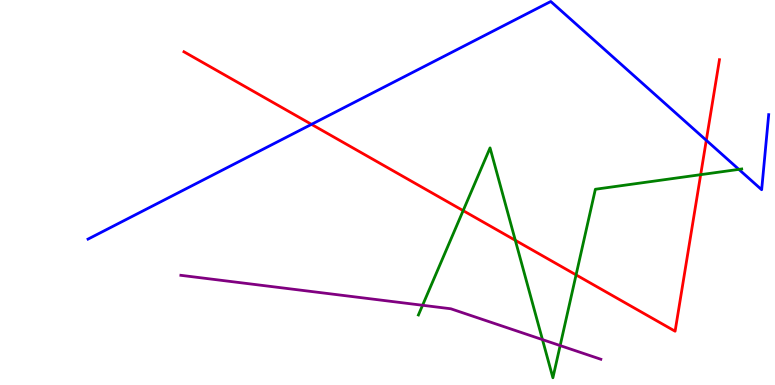[{'lines': ['blue', 'red'], 'intersections': [{'x': 4.02, 'y': 6.77}, {'x': 9.11, 'y': 6.36}]}, {'lines': ['green', 'red'], 'intersections': [{'x': 5.98, 'y': 4.53}, {'x': 6.65, 'y': 3.76}, {'x': 7.43, 'y': 2.86}, {'x': 9.04, 'y': 5.46}]}, {'lines': ['purple', 'red'], 'intersections': []}, {'lines': ['blue', 'green'], 'intersections': [{'x': 9.53, 'y': 5.6}]}, {'lines': ['blue', 'purple'], 'intersections': []}, {'lines': ['green', 'purple'], 'intersections': [{'x': 5.45, 'y': 2.07}, {'x': 7.0, 'y': 1.18}, {'x': 7.23, 'y': 1.02}]}]